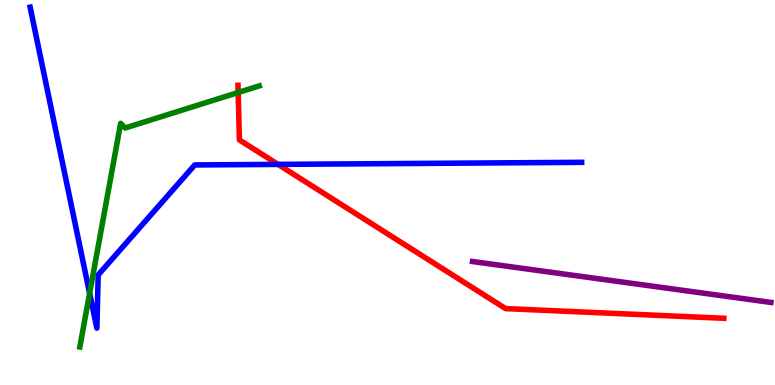[{'lines': ['blue', 'red'], 'intersections': [{'x': 3.59, 'y': 5.73}]}, {'lines': ['green', 'red'], 'intersections': [{'x': 3.07, 'y': 7.6}]}, {'lines': ['purple', 'red'], 'intersections': []}, {'lines': ['blue', 'green'], 'intersections': [{'x': 1.16, 'y': 2.38}]}, {'lines': ['blue', 'purple'], 'intersections': []}, {'lines': ['green', 'purple'], 'intersections': []}]